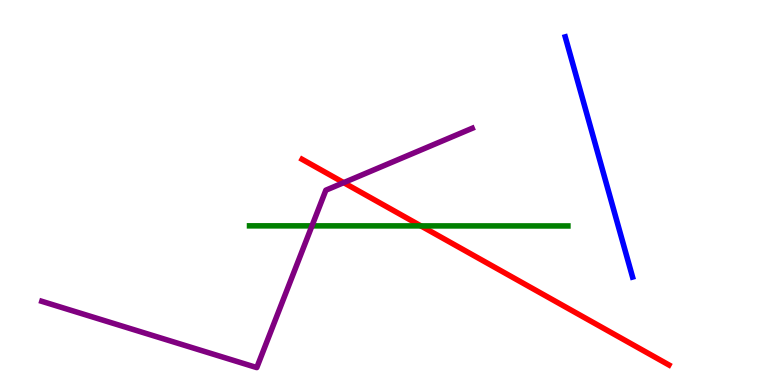[{'lines': ['blue', 'red'], 'intersections': []}, {'lines': ['green', 'red'], 'intersections': [{'x': 5.43, 'y': 4.13}]}, {'lines': ['purple', 'red'], 'intersections': [{'x': 4.44, 'y': 5.26}]}, {'lines': ['blue', 'green'], 'intersections': []}, {'lines': ['blue', 'purple'], 'intersections': []}, {'lines': ['green', 'purple'], 'intersections': [{'x': 4.03, 'y': 4.13}]}]